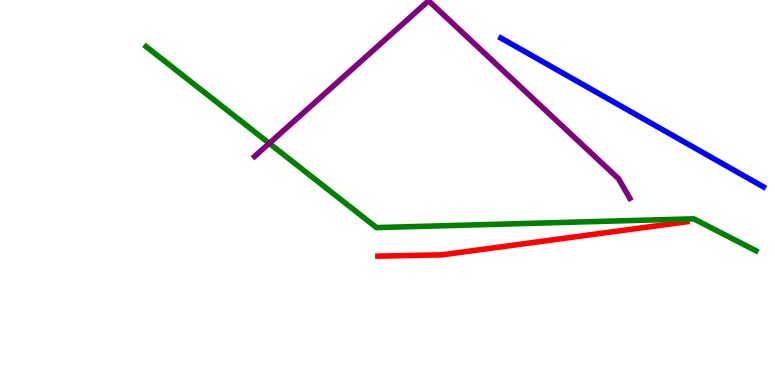[{'lines': ['blue', 'red'], 'intersections': []}, {'lines': ['green', 'red'], 'intersections': []}, {'lines': ['purple', 'red'], 'intersections': []}, {'lines': ['blue', 'green'], 'intersections': []}, {'lines': ['blue', 'purple'], 'intersections': []}, {'lines': ['green', 'purple'], 'intersections': [{'x': 3.47, 'y': 6.28}]}]